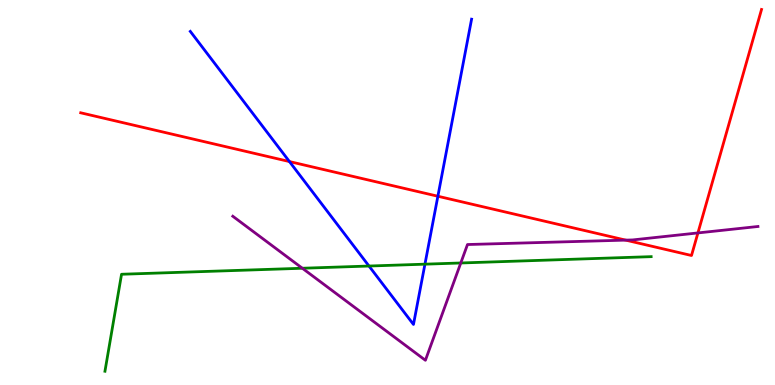[{'lines': ['blue', 'red'], 'intersections': [{'x': 3.73, 'y': 5.8}, {'x': 5.65, 'y': 4.9}]}, {'lines': ['green', 'red'], 'intersections': []}, {'lines': ['purple', 'red'], 'intersections': [{'x': 8.07, 'y': 3.76}, {'x': 9.01, 'y': 3.95}]}, {'lines': ['blue', 'green'], 'intersections': [{'x': 4.76, 'y': 3.09}, {'x': 5.48, 'y': 3.14}]}, {'lines': ['blue', 'purple'], 'intersections': []}, {'lines': ['green', 'purple'], 'intersections': [{'x': 3.9, 'y': 3.03}, {'x': 5.95, 'y': 3.17}]}]